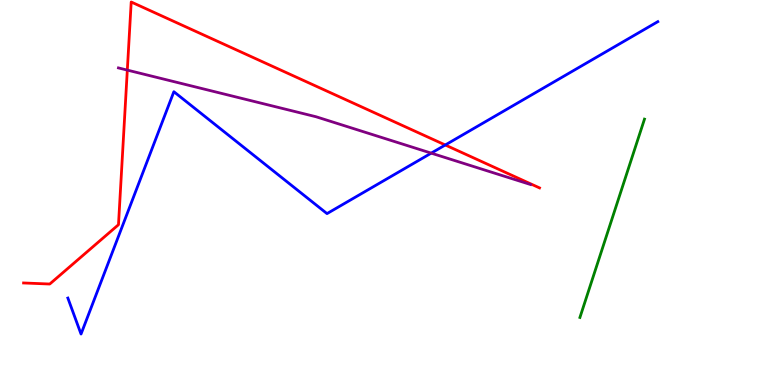[{'lines': ['blue', 'red'], 'intersections': [{'x': 5.75, 'y': 6.23}]}, {'lines': ['green', 'red'], 'intersections': []}, {'lines': ['purple', 'red'], 'intersections': [{'x': 1.64, 'y': 8.18}]}, {'lines': ['blue', 'green'], 'intersections': []}, {'lines': ['blue', 'purple'], 'intersections': [{'x': 5.56, 'y': 6.02}]}, {'lines': ['green', 'purple'], 'intersections': []}]